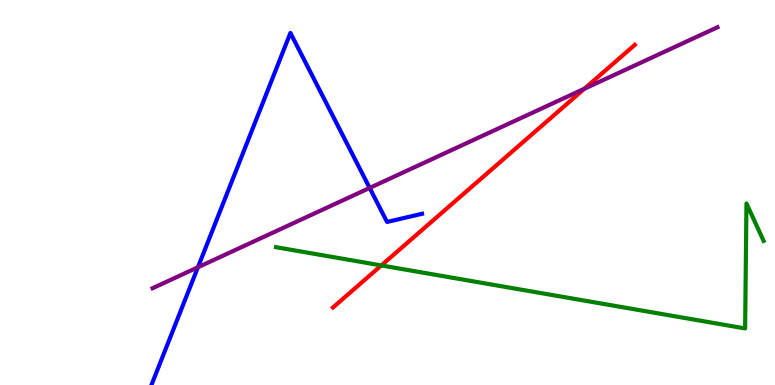[{'lines': ['blue', 'red'], 'intersections': []}, {'lines': ['green', 'red'], 'intersections': [{'x': 4.92, 'y': 3.11}]}, {'lines': ['purple', 'red'], 'intersections': [{'x': 7.54, 'y': 7.7}]}, {'lines': ['blue', 'green'], 'intersections': []}, {'lines': ['blue', 'purple'], 'intersections': [{'x': 2.55, 'y': 3.06}, {'x': 4.77, 'y': 5.12}]}, {'lines': ['green', 'purple'], 'intersections': []}]